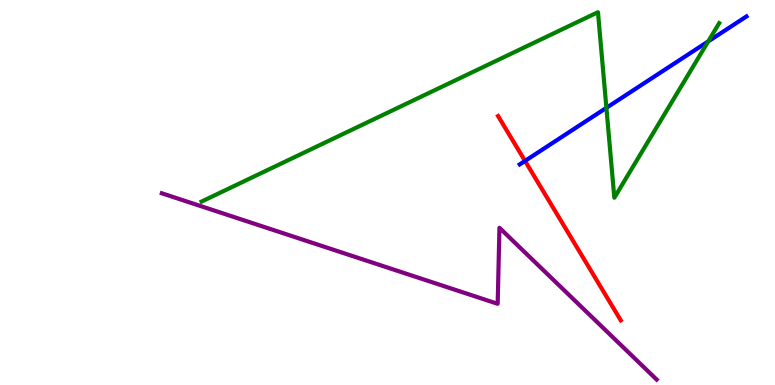[{'lines': ['blue', 'red'], 'intersections': [{'x': 6.77, 'y': 5.82}]}, {'lines': ['green', 'red'], 'intersections': []}, {'lines': ['purple', 'red'], 'intersections': []}, {'lines': ['blue', 'green'], 'intersections': [{'x': 7.82, 'y': 7.2}, {'x': 9.14, 'y': 8.93}]}, {'lines': ['blue', 'purple'], 'intersections': []}, {'lines': ['green', 'purple'], 'intersections': []}]